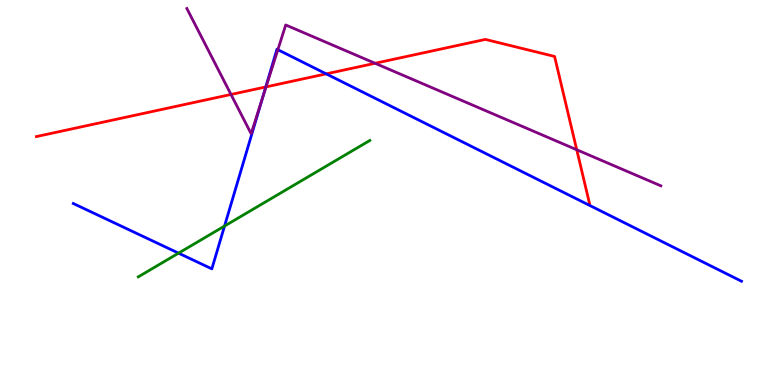[{'lines': ['blue', 'red'], 'intersections': [{'x': 3.43, 'y': 7.74}, {'x': 4.21, 'y': 8.08}]}, {'lines': ['green', 'red'], 'intersections': []}, {'lines': ['purple', 'red'], 'intersections': [{'x': 2.98, 'y': 7.55}, {'x': 3.43, 'y': 7.74}, {'x': 4.84, 'y': 8.36}, {'x': 7.44, 'y': 6.11}]}, {'lines': ['blue', 'green'], 'intersections': [{'x': 2.3, 'y': 3.42}, {'x': 2.9, 'y': 4.13}]}, {'lines': ['blue', 'purple'], 'intersections': [{'x': 3.39, 'y': 7.46}, {'x': 3.59, 'y': 8.71}]}, {'lines': ['green', 'purple'], 'intersections': []}]